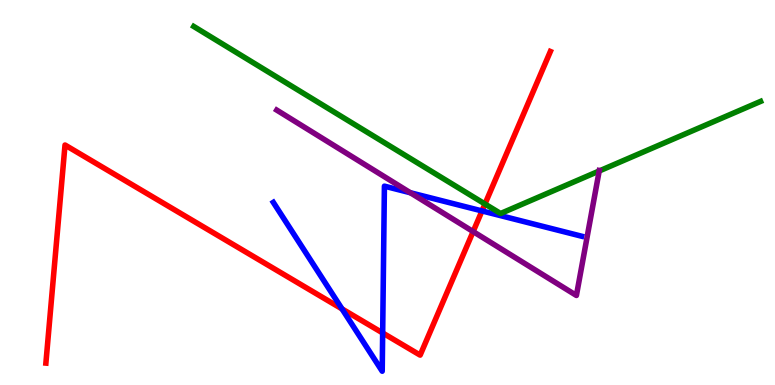[{'lines': ['blue', 'red'], 'intersections': [{'x': 4.41, 'y': 1.98}, {'x': 4.94, 'y': 1.35}, {'x': 6.22, 'y': 4.52}]}, {'lines': ['green', 'red'], 'intersections': [{'x': 6.26, 'y': 4.7}]}, {'lines': ['purple', 'red'], 'intersections': [{'x': 6.1, 'y': 3.98}]}, {'lines': ['blue', 'green'], 'intersections': []}, {'lines': ['blue', 'purple'], 'intersections': [{'x': 5.29, 'y': 4.99}]}, {'lines': ['green', 'purple'], 'intersections': [{'x': 7.73, 'y': 5.56}]}]